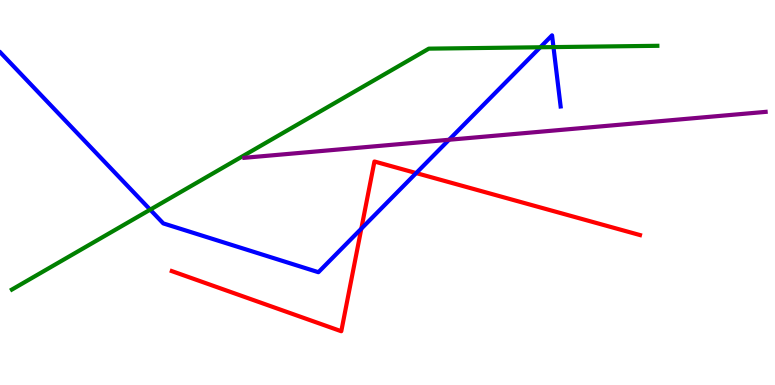[{'lines': ['blue', 'red'], 'intersections': [{'x': 4.66, 'y': 4.06}, {'x': 5.37, 'y': 5.5}]}, {'lines': ['green', 'red'], 'intersections': []}, {'lines': ['purple', 'red'], 'intersections': []}, {'lines': ['blue', 'green'], 'intersections': [{'x': 1.94, 'y': 4.55}, {'x': 6.97, 'y': 8.77}, {'x': 7.14, 'y': 8.78}]}, {'lines': ['blue', 'purple'], 'intersections': [{'x': 5.79, 'y': 6.37}]}, {'lines': ['green', 'purple'], 'intersections': []}]